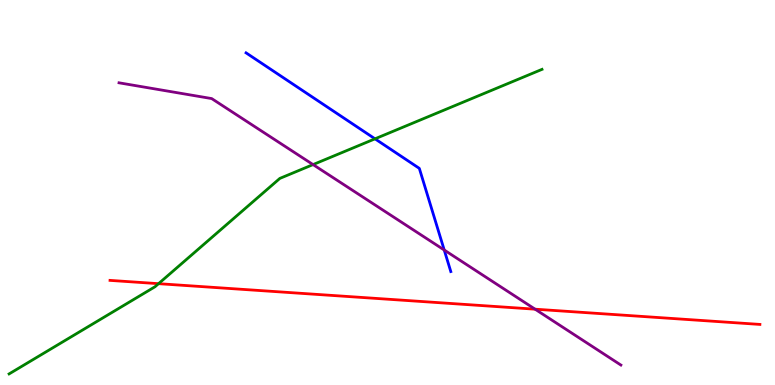[{'lines': ['blue', 'red'], 'intersections': []}, {'lines': ['green', 'red'], 'intersections': [{'x': 2.05, 'y': 2.63}]}, {'lines': ['purple', 'red'], 'intersections': [{'x': 6.9, 'y': 1.97}]}, {'lines': ['blue', 'green'], 'intersections': [{'x': 4.84, 'y': 6.39}]}, {'lines': ['blue', 'purple'], 'intersections': [{'x': 5.73, 'y': 3.51}]}, {'lines': ['green', 'purple'], 'intersections': [{'x': 4.04, 'y': 5.72}]}]